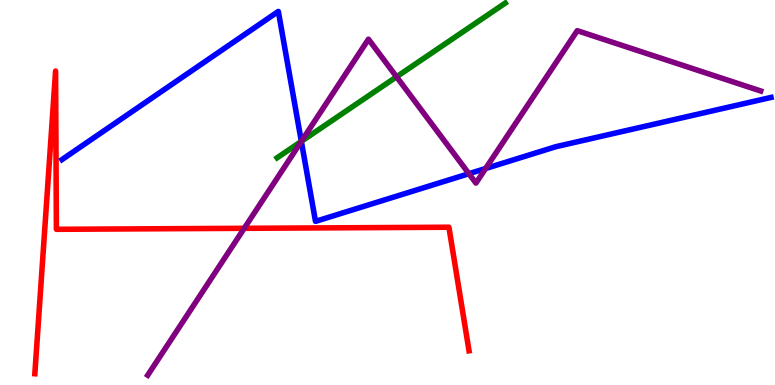[{'lines': ['blue', 'red'], 'intersections': []}, {'lines': ['green', 'red'], 'intersections': []}, {'lines': ['purple', 'red'], 'intersections': [{'x': 3.15, 'y': 4.07}]}, {'lines': ['blue', 'green'], 'intersections': [{'x': 3.89, 'y': 6.33}]}, {'lines': ['blue', 'purple'], 'intersections': [{'x': 3.89, 'y': 6.33}, {'x': 6.05, 'y': 5.49}, {'x': 6.27, 'y': 5.62}]}, {'lines': ['green', 'purple'], 'intersections': [{'x': 3.89, 'y': 6.33}, {'x': 5.12, 'y': 8.01}]}]